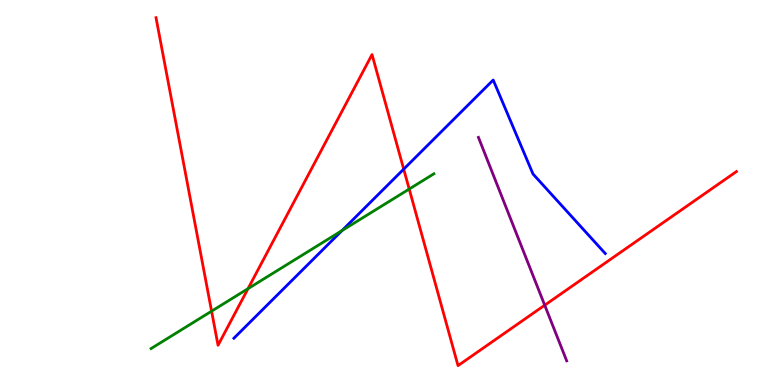[{'lines': ['blue', 'red'], 'intersections': [{'x': 5.21, 'y': 5.61}]}, {'lines': ['green', 'red'], 'intersections': [{'x': 2.73, 'y': 1.92}, {'x': 3.2, 'y': 2.5}, {'x': 5.28, 'y': 5.09}]}, {'lines': ['purple', 'red'], 'intersections': [{'x': 7.03, 'y': 2.07}]}, {'lines': ['blue', 'green'], 'intersections': [{'x': 4.41, 'y': 4.01}]}, {'lines': ['blue', 'purple'], 'intersections': []}, {'lines': ['green', 'purple'], 'intersections': []}]